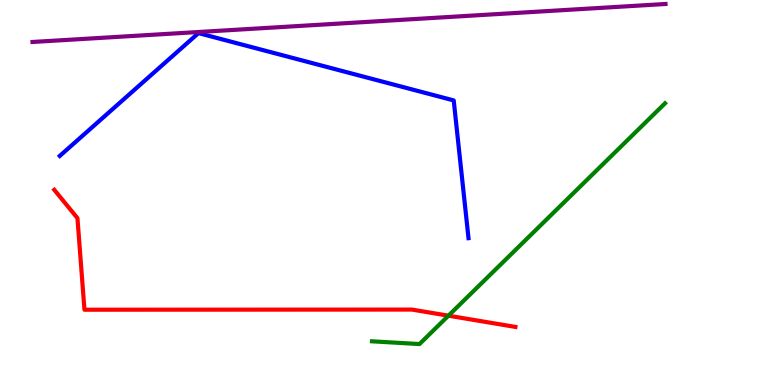[{'lines': ['blue', 'red'], 'intersections': []}, {'lines': ['green', 'red'], 'intersections': [{'x': 5.79, 'y': 1.8}]}, {'lines': ['purple', 'red'], 'intersections': []}, {'lines': ['blue', 'green'], 'intersections': []}, {'lines': ['blue', 'purple'], 'intersections': []}, {'lines': ['green', 'purple'], 'intersections': []}]